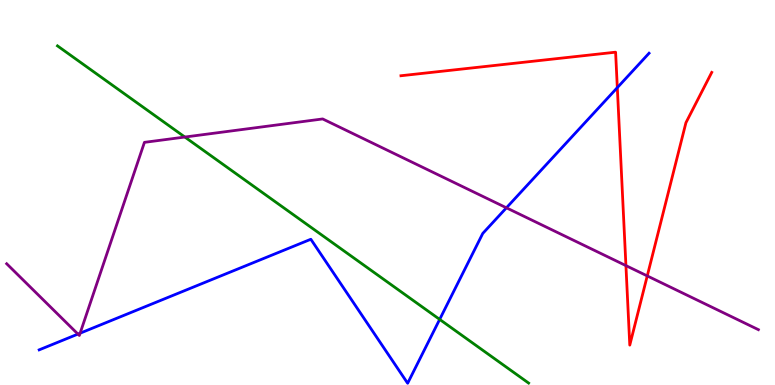[{'lines': ['blue', 'red'], 'intersections': [{'x': 7.97, 'y': 7.72}]}, {'lines': ['green', 'red'], 'intersections': []}, {'lines': ['purple', 'red'], 'intersections': [{'x': 8.08, 'y': 3.1}, {'x': 8.35, 'y': 2.83}]}, {'lines': ['blue', 'green'], 'intersections': [{'x': 5.67, 'y': 1.7}]}, {'lines': ['blue', 'purple'], 'intersections': [{'x': 1.01, 'y': 1.32}, {'x': 1.03, 'y': 1.35}, {'x': 6.53, 'y': 4.6}]}, {'lines': ['green', 'purple'], 'intersections': [{'x': 2.39, 'y': 6.44}]}]